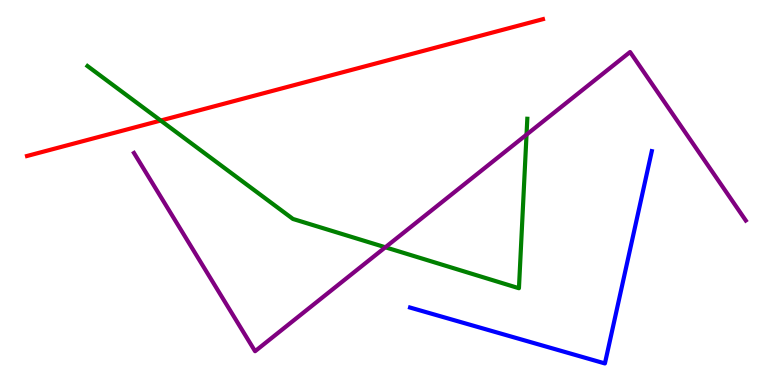[{'lines': ['blue', 'red'], 'intersections': []}, {'lines': ['green', 'red'], 'intersections': [{'x': 2.07, 'y': 6.87}]}, {'lines': ['purple', 'red'], 'intersections': []}, {'lines': ['blue', 'green'], 'intersections': []}, {'lines': ['blue', 'purple'], 'intersections': []}, {'lines': ['green', 'purple'], 'intersections': [{'x': 4.97, 'y': 3.58}, {'x': 6.79, 'y': 6.5}]}]